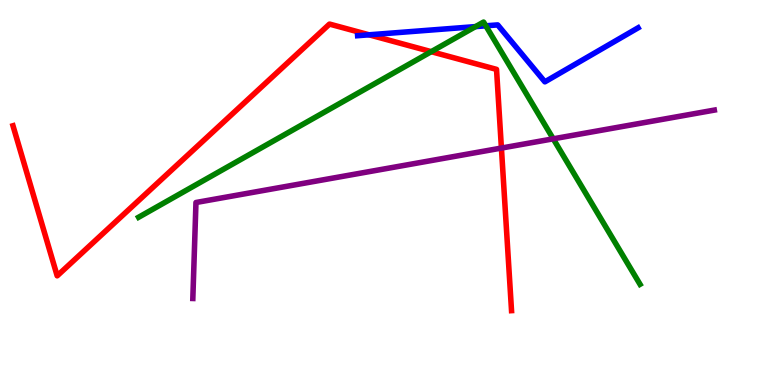[{'lines': ['blue', 'red'], 'intersections': [{'x': 4.76, 'y': 9.1}]}, {'lines': ['green', 'red'], 'intersections': [{'x': 5.56, 'y': 8.66}]}, {'lines': ['purple', 'red'], 'intersections': [{'x': 6.47, 'y': 6.15}]}, {'lines': ['blue', 'green'], 'intersections': [{'x': 6.14, 'y': 9.31}, {'x': 6.27, 'y': 9.33}]}, {'lines': ['blue', 'purple'], 'intersections': []}, {'lines': ['green', 'purple'], 'intersections': [{'x': 7.14, 'y': 6.39}]}]